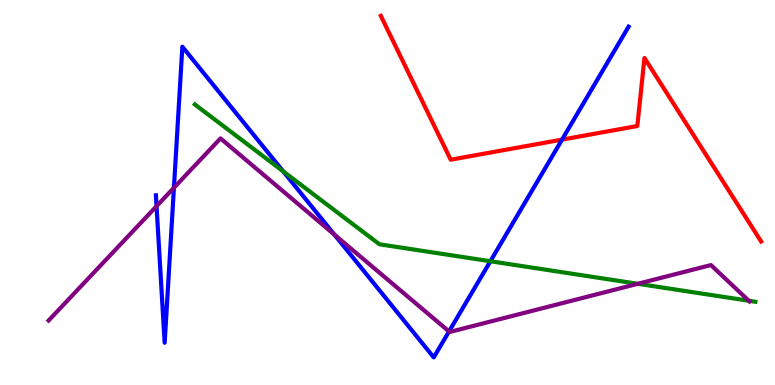[{'lines': ['blue', 'red'], 'intersections': [{'x': 7.25, 'y': 6.37}]}, {'lines': ['green', 'red'], 'intersections': []}, {'lines': ['purple', 'red'], 'intersections': []}, {'lines': ['blue', 'green'], 'intersections': [{'x': 3.65, 'y': 5.55}, {'x': 6.33, 'y': 3.21}]}, {'lines': ['blue', 'purple'], 'intersections': [{'x': 2.02, 'y': 4.64}, {'x': 2.24, 'y': 5.12}, {'x': 4.31, 'y': 3.91}, {'x': 5.79, 'y': 1.39}]}, {'lines': ['green', 'purple'], 'intersections': [{'x': 8.23, 'y': 2.63}, {'x': 9.66, 'y': 2.19}]}]